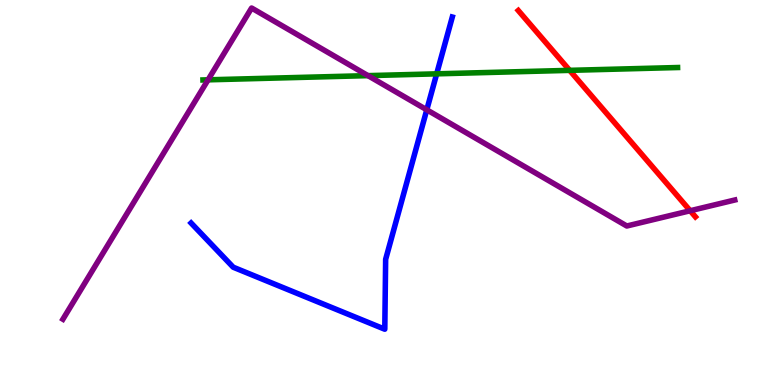[{'lines': ['blue', 'red'], 'intersections': []}, {'lines': ['green', 'red'], 'intersections': [{'x': 7.35, 'y': 8.17}]}, {'lines': ['purple', 'red'], 'intersections': [{'x': 8.91, 'y': 4.53}]}, {'lines': ['blue', 'green'], 'intersections': [{'x': 5.63, 'y': 8.08}]}, {'lines': ['blue', 'purple'], 'intersections': [{'x': 5.51, 'y': 7.15}]}, {'lines': ['green', 'purple'], 'intersections': [{'x': 2.68, 'y': 7.93}, {'x': 4.75, 'y': 8.04}]}]